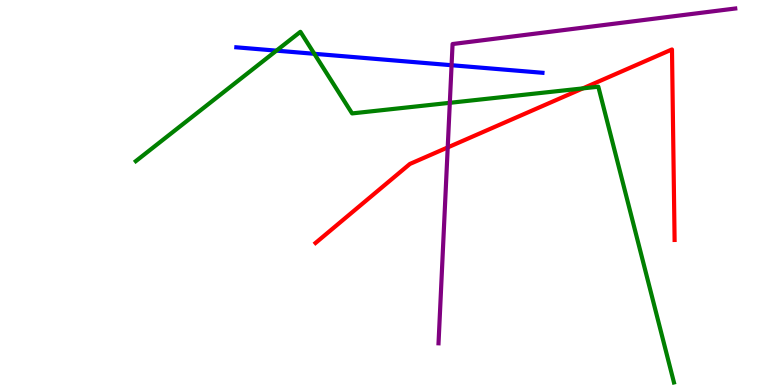[{'lines': ['blue', 'red'], 'intersections': []}, {'lines': ['green', 'red'], 'intersections': [{'x': 7.52, 'y': 7.7}]}, {'lines': ['purple', 'red'], 'intersections': [{'x': 5.78, 'y': 6.17}]}, {'lines': ['blue', 'green'], 'intersections': [{'x': 3.57, 'y': 8.68}, {'x': 4.06, 'y': 8.6}]}, {'lines': ['blue', 'purple'], 'intersections': [{'x': 5.83, 'y': 8.31}]}, {'lines': ['green', 'purple'], 'intersections': [{'x': 5.8, 'y': 7.33}]}]